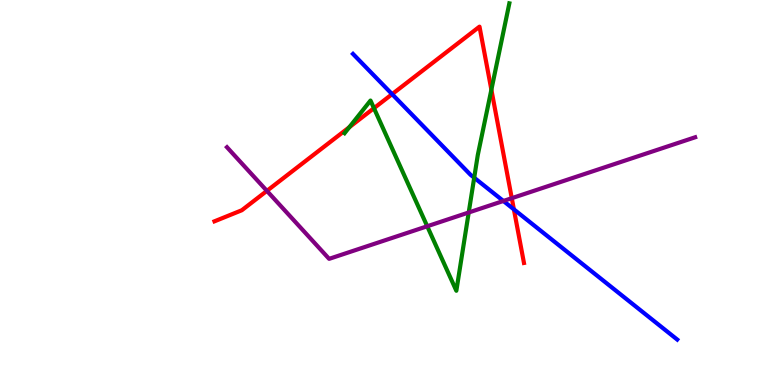[{'lines': ['blue', 'red'], 'intersections': [{'x': 5.06, 'y': 7.55}, {'x': 6.63, 'y': 4.56}]}, {'lines': ['green', 'red'], 'intersections': [{'x': 4.51, 'y': 6.7}, {'x': 4.83, 'y': 7.19}, {'x': 6.34, 'y': 7.67}]}, {'lines': ['purple', 'red'], 'intersections': [{'x': 3.44, 'y': 5.04}, {'x': 6.6, 'y': 4.85}]}, {'lines': ['blue', 'green'], 'intersections': [{'x': 6.12, 'y': 5.38}]}, {'lines': ['blue', 'purple'], 'intersections': [{'x': 6.5, 'y': 4.78}]}, {'lines': ['green', 'purple'], 'intersections': [{'x': 5.51, 'y': 4.12}, {'x': 6.05, 'y': 4.48}]}]